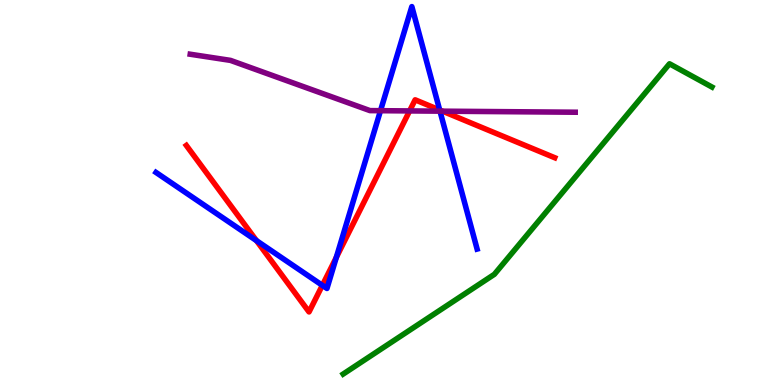[{'lines': ['blue', 'red'], 'intersections': [{'x': 3.31, 'y': 3.75}, {'x': 4.16, 'y': 2.59}, {'x': 4.34, 'y': 3.31}, {'x': 5.67, 'y': 7.14}]}, {'lines': ['green', 'red'], 'intersections': []}, {'lines': ['purple', 'red'], 'intersections': [{'x': 5.29, 'y': 7.12}, {'x': 5.71, 'y': 7.11}]}, {'lines': ['blue', 'green'], 'intersections': []}, {'lines': ['blue', 'purple'], 'intersections': [{'x': 4.91, 'y': 7.12}, {'x': 5.68, 'y': 7.11}]}, {'lines': ['green', 'purple'], 'intersections': []}]